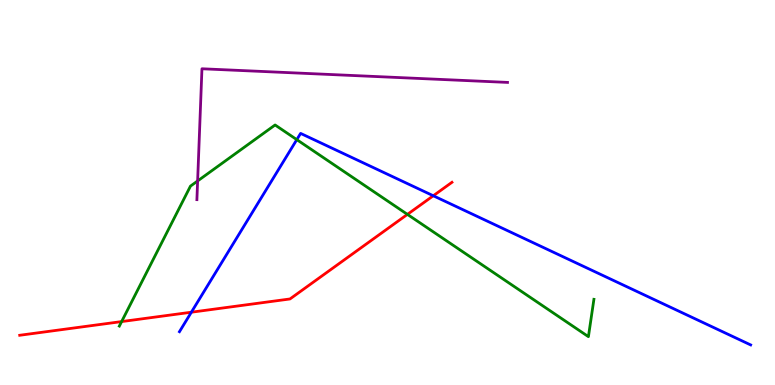[{'lines': ['blue', 'red'], 'intersections': [{'x': 2.47, 'y': 1.89}, {'x': 5.59, 'y': 4.92}]}, {'lines': ['green', 'red'], 'intersections': [{'x': 1.57, 'y': 1.65}, {'x': 5.26, 'y': 4.43}]}, {'lines': ['purple', 'red'], 'intersections': []}, {'lines': ['blue', 'green'], 'intersections': [{'x': 3.83, 'y': 6.37}]}, {'lines': ['blue', 'purple'], 'intersections': []}, {'lines': ['green', 'purple'], 'intersections': [{'x': 2.55, 'y': 5.3}]}]